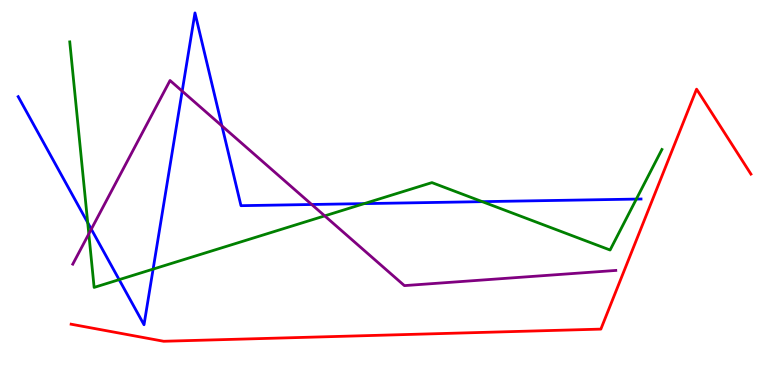[{'lines': ['blue', 'red'], 'intersections': []}, {'lines': ['green', 'red'], 'intersections': []}, {'lines': ['purple', 'red'], 'intersections': []}, {'lines': ['blue', 'green'], 'intersections': [{'x': 1.13, 'y': 4.22}, {'x': 1.54, 'y': 2.74}, {'x': 1.98, 'y': 3.01}, {'x': 4.7, 'y': 4.71}, {'x': 6.22, 'y': 4.76}, {'x': 8.21, 'y': 4.83}]}, {'lines': ['blue', 'purple'], 'intersections': [{'x': 1.18, 'y': 4.05}, {'x': 2.35, 'y': 7.63}, {'x': 2.86, 'y': 6.73}, {'x': 4.02, 'y': 4.69}]}, {'lines': ['green', 'purple'], 'intersections': [{'x': 1.15, 'y': 3.93}, {'x': 4.19, 'y': 4.39}]}]